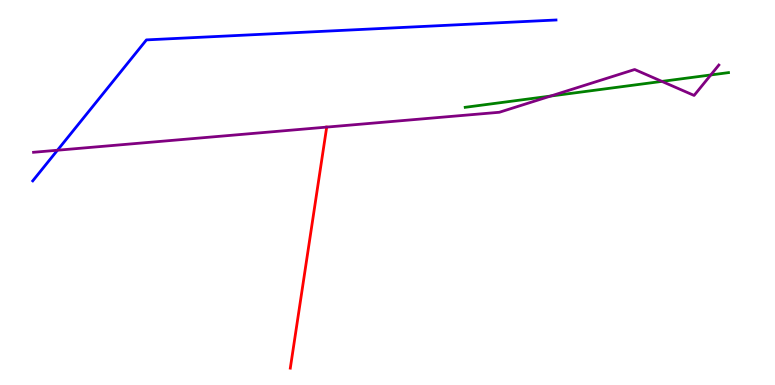[{'lines': ['blue', 'red'], 'intersections': []}, {'lines': ['green', 'red'], 'intersections': []}, {'lines': ['purple', 'red'], 'intersections': [{'x': 4.22, 'y': 6.7}]}, {'lines': ['blue', 'green'], 'intersections': []}, {'lines': ['blue', 'purple'], 'intersections': [{'x': 0.741, 'y': 6.1}]}, {'lines': ['green', 'purple'], 'intersections': [{'x': 7.11, 'y': 7.51}, {'x': 8.54, 'y': 7.89}, {'x': 9.17, 'y': 8.05}]}]